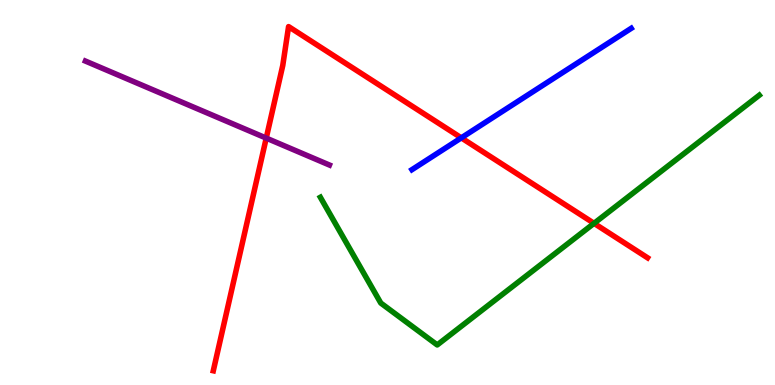[{'lines': ['blue', 'red'], 'intersections': [{'x': 5.95, 'y': 6.42}]}, {'lines': ['green', 'red'], 'intersections': [{'x': 7.67, 'y': 4.2}]}, {'lines': ['purple', 'red'], 'intersections': [{'x': 3.44, 'y': 6.41}]}, {'lines': ['blue', 'green'], 'intersections': []}, {'lines': ['blue', 'purple'], 'intersections': []}, {'lines': ['green', 'purple'], 'intersections': []}]